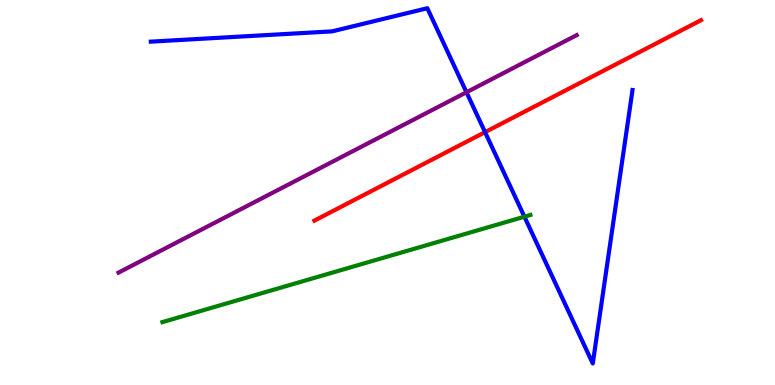[{'lines': ['blue', 'red'], 'intersections': [{'x': 6.26, 'y': 6.57}]}, {'lines': ['green', 'red'], 'intersections': []}, {'lines': ['purple', 'red'], 'intersections': []}, {'lines': ['blue', 'green'], 'intersections': [{'x': 6.77, 'y': 4.37}]}, {'lines': ['blue', 'purple'], 'intersections': [{'x': 6.02, 'y': 7.6}]}, {'lines': ['green', 'purple'], 'intersections': []}]